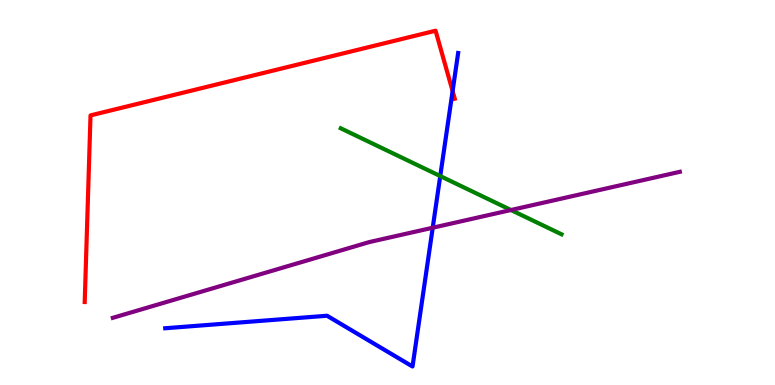[{'lines': ['blue', 'red'], 'intersections': [{'x': 5.84, 'y': 7.63}]}, {'lines': ['green', 'red'], 'intersections': []}, {'lines': ['purple', 'red'], 'intersections': []}, {'lines': ['blue', 'green'], 'intersections': [{'x': 5.68, 'y': 5.43}]}, {'lines': ['blue', 'purple'], 'intersections': [{'x': 5.58, 'y': 4.08}]}, {'lines': ['green', 'purple'], 'intersections': [{'x': 6.59, 'y': 4.54}]}]